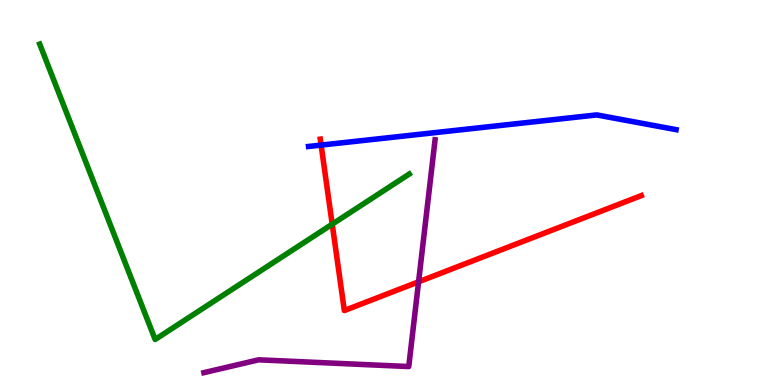[{'lines': ['blue', 'red'], 'intersections': [{'x': 4.14, 'y': 6.23}]}, {'lines': ['green', 'red'], 'intersections': [{'x': 4.29, 'y': 4.18}]}, {'lines': ['purple', 'red'], 'intersections': [{'x': 5.4, 'y': 2.68}]}, {'lines': ['blue', 'green'], 'intersections': []}, {'lines': ['blue', 'purple'], 'intersections': []}, {'lines': ['green', 'purple'], 'intersections': []}]